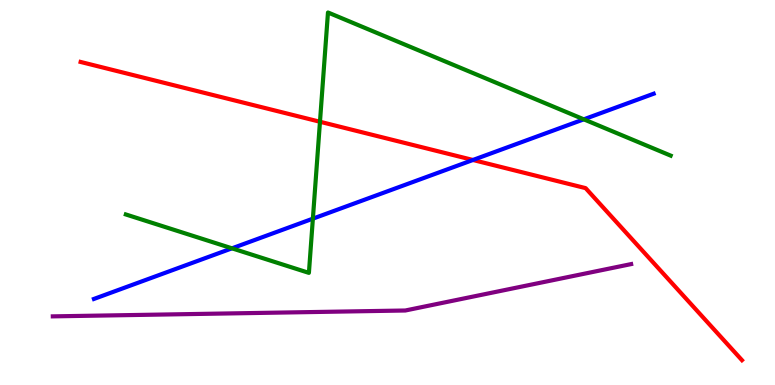[{'lines': ['blue', 'red'], 'intersections': [{'x': 6.1, 'y': 5.84}]}, {'lines': ['green', 'red'], 'intersections': [{'x': 4.13, 'y': 6.84}]}, {'lines': ['purple', 'red'], 'intersections': []}, {'lines': ['blue', 'green'], 'intersections': [{'x': 2.99, 'y': 3.55}, {'x': 4.04, 'y': 4.32}, {'x': 7.53, 'y': 6.9}]}, {'lines': ['blue', 'purple'], 'intersections': []}, {'lines': ['green', 'purple'], 'intersections': []}]